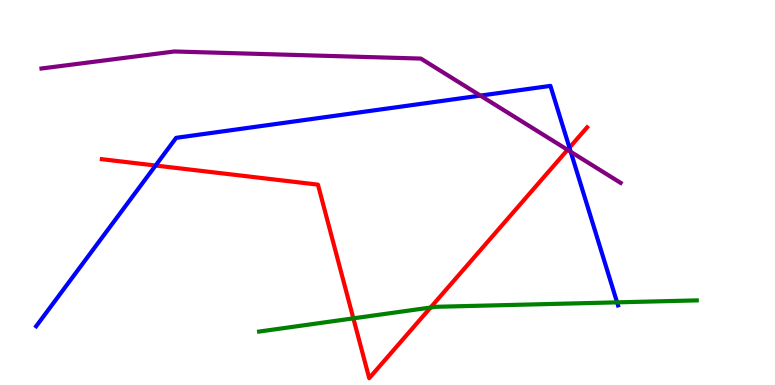[{'lines': ['blue', 'red'], 'intersections': [{'x': 2.01, 'y': 5.7}, {'x': 7.35, 'y': 6.16}]}, {'lines': ['green', 'red'], 'intersections': [{'x': 4.56, 'y': 1.73}, {'x': 5.56, 'y': 2.01}]}, {'lines': ['purple', 'red'], 'intersections': [{'x': 7.32, 'y': 6.11}]}, {'lines': ['blue', 'green'], 'intersections': [{'x': 7.96, 'y': 2.15}]}, {'lines': ['blue', 'purple'], 'intersections': [{'x': 6.2, 'y': 7.52}, {'x': 7.36, 'y': 6.06}]}, {'lines': ['green', 'purple'], 'intersections': []}]